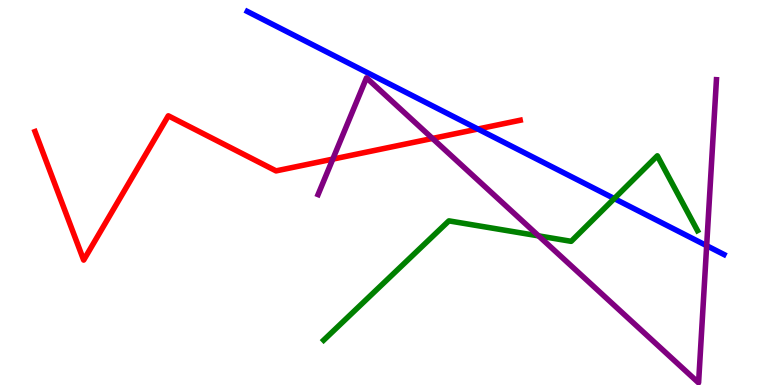[{'lines': ['blue', 'red'], 'intersections': [{'x': 6.17, 'y': 6.65}]}, {'lines': ['green', 'red'], 'intersections': []}, {'lines': ['purple', 'red'], 'intersections': [{'x': 4.29, 'y': 5.87}, {'x': 5.58, 'y': 6.4}]}, {'lines': ['blue', 'green'], 'intersections': [{'x': 7.93, 'y': 4.84}]}, {'lines': ['blue', 'purple'], 'intersections': [{'x': 9.12, 'y': 3.62}]}, {'lines': ['green', 'purple'], 'intersections': [{'x': 6.95, 'y': 3.87}]}]